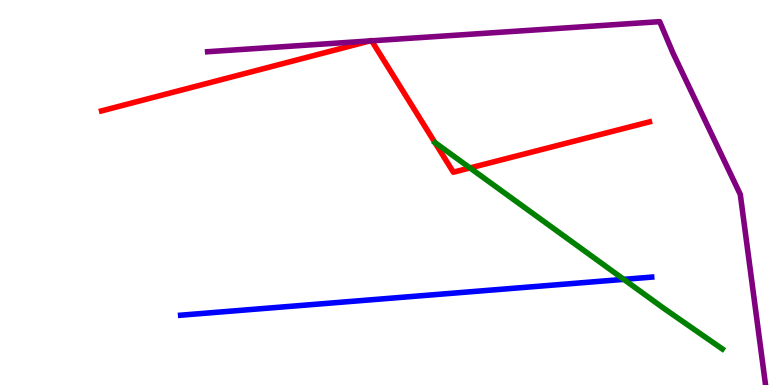[{'lines': ['blue', 'red'], 'intersections': []}, {'lines': ['green', 'red'], 'intersections': [{'x': 6.06, 'y': 5.64}]}, {'lines': ['purple', 'red'], 'intersections': [{'x': 4.77, 'y': 8.94}, {'x': 4.8, 'y': 8.94}]}, {'lines': ['blue', 'green'], 'intersections': [{'x': 8.05, 'y': 2.74}]}, {'lines': ['blue', 'purple'], 'intersections': []}, {'lines': ['green', 'purple'], 'intersections': []}]